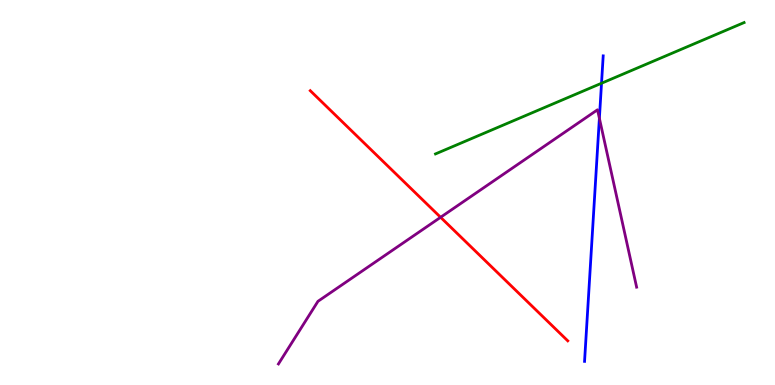[{'lines': ['blue', 'red'], 'intersections': []}, {'lines': ['green', 'red'], 'intersections': []}, {'lines': ['purple', 'red'], 'intersections': [{'x': 5.69, 'y': 4.36}]}, {'lines': ['blue', 'green'], 'intersections': [{'x': 7.76, 'y': 7.84}]}, {'lines': ['blue', 'purple'], 'intersections': [{'x': 7.73, 'y': 6.93}]}, {'lines': ['green', 'purple'], 'intersections': []}]